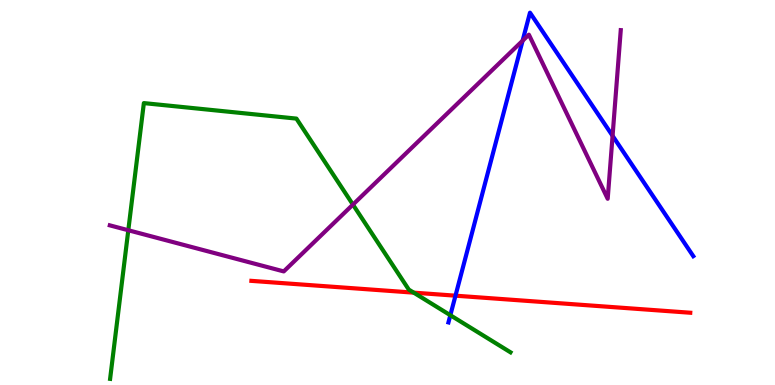[{'lines': ['blue', 'red'], 'intersections': [{'x': 5.88, 'y': 2.32}]}, {'lines': ['green', 'red'], 'intersections': [{'x': 5.34, 'y': 2.4}]}, {'lines': ['purple', 'red'], 'intersections': []}, {'lines': ['blue', 'green'], 'intersections': [{'x': 5.81, 'y': 1.81}]}, {'lines': ['blue', 'purple'], 'intersections': [{'x': 6.74, 'y': 8.94}, {'x': 7.9, 'y': 6.47}]}, {'lines': ['green', 'purple'], 'intersections': [{'x': 1.66, 'y': 4.02}, {'x': 4.55, 'y': 4.69}]}]